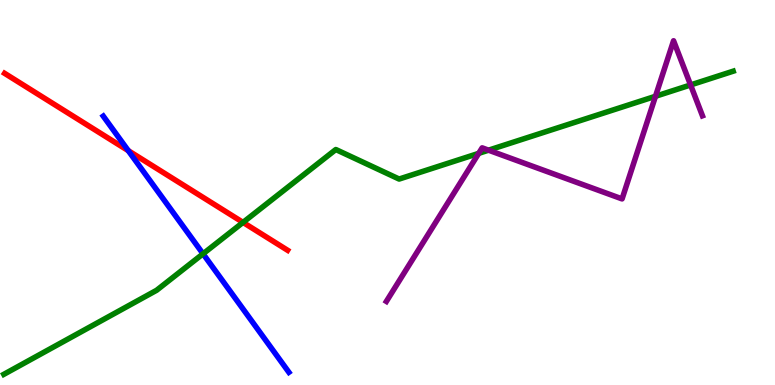[{'lines': ['blue', 'red'], 'intersections': [{'x': 1.66, 'y': 6.09}]}, {'lines': ['green', 'red'], 'intersections': [{'x': 3.14, 'y': 4.22}]}, {'lines': ['purple', 'red'], 'intersections': []}, {'lines': ['blue', 'green'], 'intersections': [{'x': 2.62, 'y': 3.41}]}, {'lines': ['blue', 'purple'], 'intersections': []}, {'lines': ['green', 'purple'], 'intersections': [{'x': 6.18, 'y': 6.02}, {'x': 6.3, 'y': 6.1}, {'x': 8.46, 'y': 7.5}, {'x': 8.91, 'y': 7.79}]}]